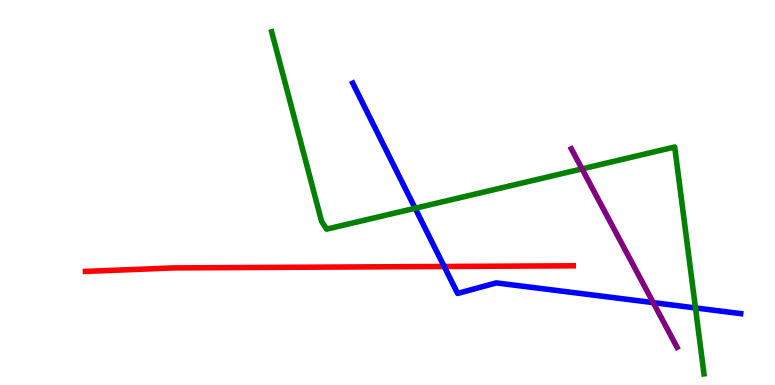[{'lines': ['blue', 'red'], 'intersections': [{'x': 5.73, 'y': 3.08}]}, {'lines': ['green', 'red'], 'intersections': []}, {'lines': ['purple', 'red'], 'intersections': []}, {'lines': ['blue', 'green'], 'intersections': [{'x': 5.36, 'y': 4.59}, {'x': 8.97, 'y': 2.0}]}, {'lines': ['blue', 'purple'], 'intersections': [{'x': 8.43, 'y': 2.14}]}, {'lines': ['green', 'purple'], 'intersections': [{'x': 7.51, 'y': 5.61}]}]